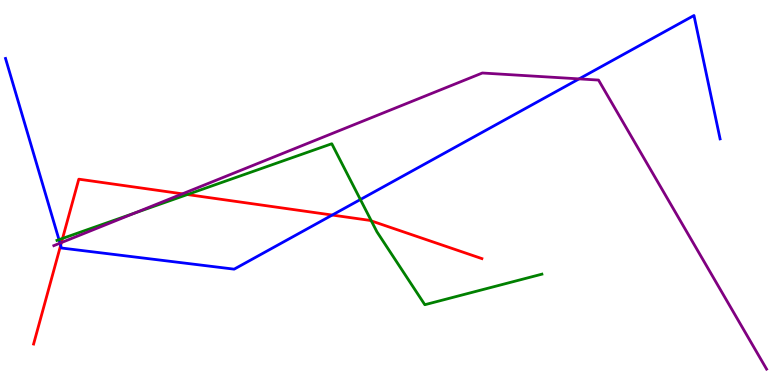[{'lines': ['blue', 'red'], 'intersections': [{'x': 0.783, 'y': 3.63}, {'x': 4.29, 'y': 4.41}]}, {'lines': ['green', 'red'], 'intersections': [{'x': 0.807, 'y': 3.81}, {'x': 2.42, 'y': 4.95}, {'x': 4.79, 'y': 4.26}]}, {'lines': ['purple', 'red'], 'intersections': [{'x': 0.792, 'y': 3.7}, {'x': 2.35, 'y': 4.97}]}, {'lines': ['blue', 'green'], 'intersections': [{'x': 0.761, 'y': 3.77}, {'x': 4.65, 'y': 4.82}]}, {'lines': ['blue', 'purple'], 'intersections': [{'x': 0.774, 'y': 3.68}, {'x': 7.47, 'y': 7.95}]}, {'lines': ['green', 'purple'], 'intersections': [{'x': 1.74, 'y': 4.47}]}]